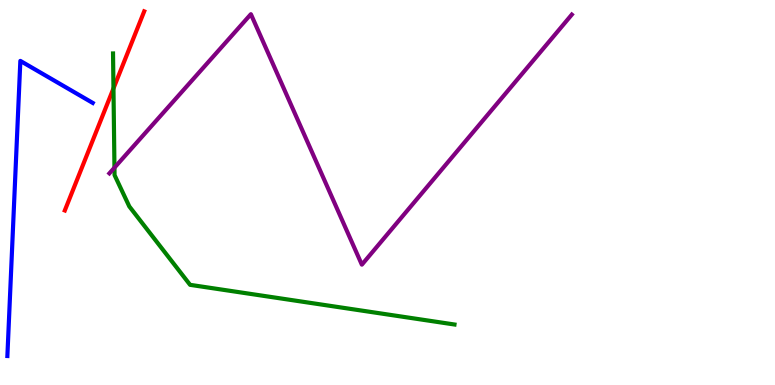[{'lines': ['blue', 'red'], 'intersections': []}, {'lines': ['green', 'red'], 'intersections': [{'x': 1.46, 'y': 7.7}]}, {'lines': ['purple', 'red'], 'intersections': []}, {'lines': ['blue', 'green'], 'intersections': []}, {'lines': ['blue', 'purple'], 'intersections': []}, {'lines': ['green', 'purple'], 'intersections': [{'x': 1.48, 'y': 5.65}]}]